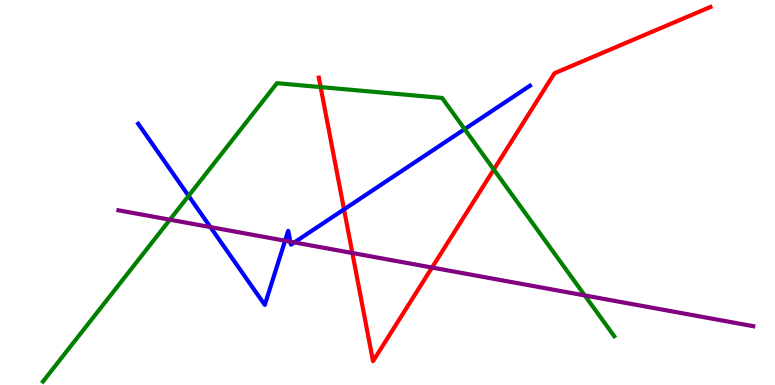[{'lines': ['blue', 'red'], 'intersections': [{'x': 4.44, 'y': 4.56}]}, {'lines': ['green', 'red'], 'intersections': [{'x': 4.14, 'y': 7.74}, {'x': 6.37, 'y': 5.6}]}, {'lines': ['purple', 'red'], 'intersections': [{'x': 4.55, 'y': 3.43}, {'x': 5.57, 'y': 3.05}]}, {'lines': ['blue', 'green'], 'intersections': [{'x': 2.43, 'y': 4.91}, {'x': 6.0, 'y': 6.65}]}, {'lines': ['blue', 'purple'], 'intersections': [{'x': 2.72, 'y': 4.1}, {'x': 3.68, 'y': 3.75}, {'x': 3.75, 'y': 3.72}, {'x': 3.8, 'y': 3.7}]}, {'lines': ['green', 'purple'], 'intersections': [{'x': 2.19, 'y': 4.29}, {'x': 7.55, 'y': 2.33}]}]